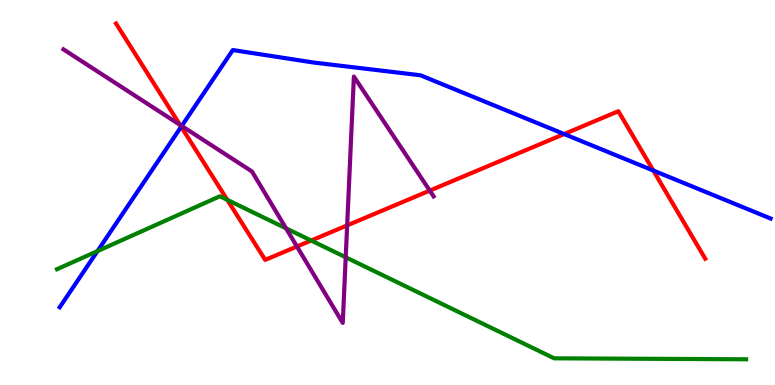[{'lines': ['blue', 'red'], 'intersections': [{'x': 2.34, 'y': 6.71}, {'x': 7.28, 'y': 6.52}, {'x': 8.43, 'y': 5.57}]}, {'lines': ['green', 'red'], 'intersections': [{'x': 2.93, 'y': 4.81}, {'x': 4.02, 'y': 3.75}]}, {'lines': ['purple', 'red'], 'intersections': [{'x': 2.32, 'y': 6.76}, {'x': 3.83, 'y': 3.6}, {'x': 4.48, 'y': 4.15}, {'x': 5.55, 'y': 5.05}]}, {'lines': ['blue', 'green'], 'intersections': [{'x': 1.26, 'y': 3.48}]}, {'lines': ['blue', 'purple'], 'intersections': [{'x': 2.34, 'y': 6.73}]}, {'lines': ['green', 'purple'], 'intersections': [{'x': 3.69, 'y': 4.07}, {'x': 4.46, 'y': 3.32}]}]